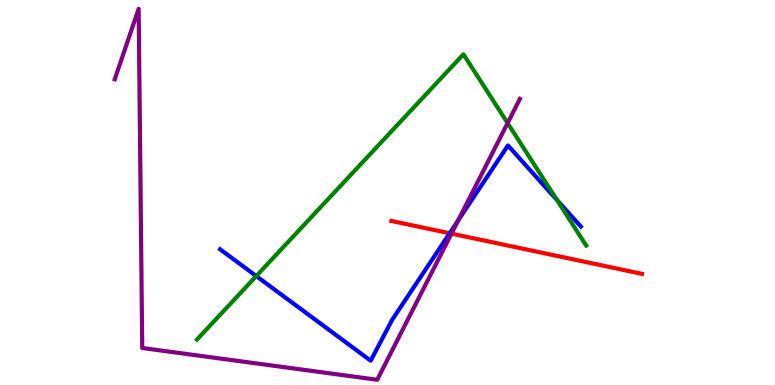[{'lines': ['blue', 'red'], 'intersections': [{'x': 5.8, 'y': 3.94}]}, {'lines': ['green', 'red'], 'intersections': []}, {'lines': ['purple', 'red'], 'intersections': [{'x': 5.83, 'y': 3.93}]}, {'lines': ['blue', 'green'], 'intersections': [{'x': 3.31, 'y': 2.83}, {'x': 7.19, 'y': 4.8}]}, {'lines': ['blue', 'purple'], 'intersections': [{'x': 5.91, 'y': 4.27}]}, {'lines': ['green', 'purple'], 'intersections': [{'x': 6.55, 'y': 6.8}]}]